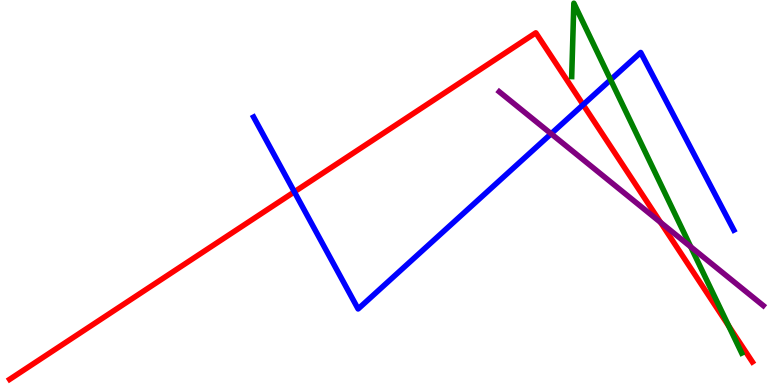[{'lines': ['blue', 'red'], 'intersections': [{'x': 3.8, 'y': 5.02}, {'x': 7.52, 'y': 7.28}]}, {'lines': ['green', 'red'], 'intersections': [{'x': 9.4, 'y': 1.53}]}, {'lines': ['purple', 'red'], 'intersections': [{'x': 8.52, 'y': 4.22}]}, {'lines': ['blue', 'green'], 'intersections': [{'x': 7.88, 'y': 7.93}]}, {'lines': ['blue', 'purple'], 'intersections': [{'x': 7.11, 'y': 6.53}]}, {'lines': ['green', 'purple'], 'intersections': [{'x': 8.91, 'y': 3.59}]}]